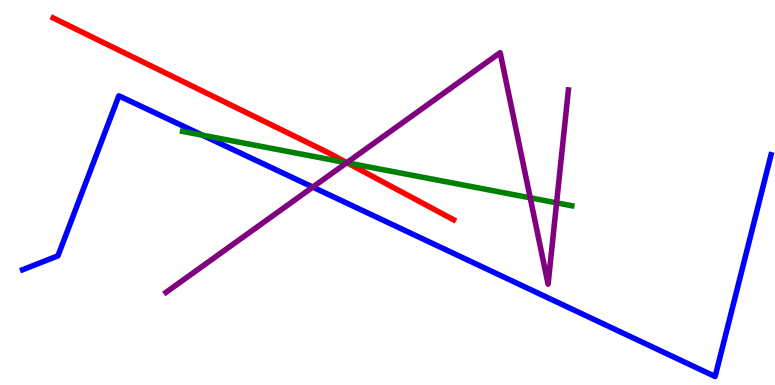[{'lines': ['blue', 'red'], 'intersections': []}, {'lines': ['green', 'red'], 'intersections': [{'x': 4.48, 'y': 5.77}]}, {'lines': ['purple', 'red'], 'intersections': [{'x': 4.48, 'y': 5.78}]}, {'lines': ['blue', 'green'], 'intersections': [{'x': 2.61, 'y': 6.49}]}, {'lines': ['blue', 'purple'], 'intersections': [{'x': 4.04, 'y': 5.14}]}, {'lines': ['green', 'purple'], 'intersections': [{'x': 4.47, 'y': 5.77}, {'x': 6.84, 'y': 4.86}, {'x': 7.18, 'y': 4.73}]}]